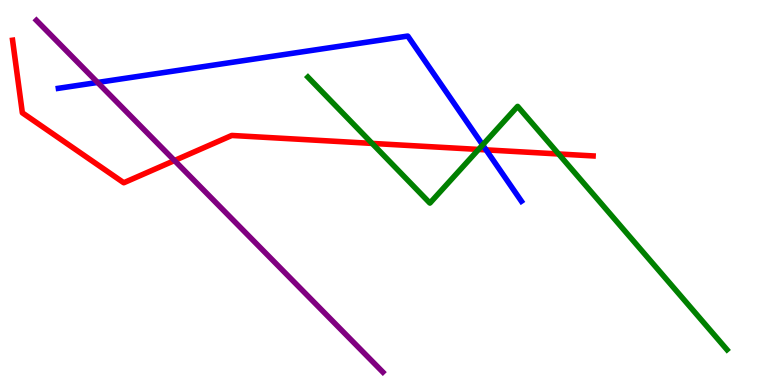[{'lines': ['blue', 'red'], 'intersections': [{'x': 6.27, 'y': 6.11}]}, {'lines': ['green', 'red'], 'intersections': [{'x': 4.8, 'y': 6.28}, {'x': 6.18, 'y': 6.12}, {'x': 7.21, 'y': 6.0}]}, {'lines': ['purple', 'red'], 'intersections': [{'x': 2.25, 'y': 5.83}]}, {'lines': ['blue', 'green'], 'intersections': [{'x': 6.23, 'y': 6.24}]}, {'lines': ['blue', 'purple'], 'intersections': [{'x': 1.26, 'y': 7.86}]}, {'lines': ['green', 'purple'], 'intersections': []}]